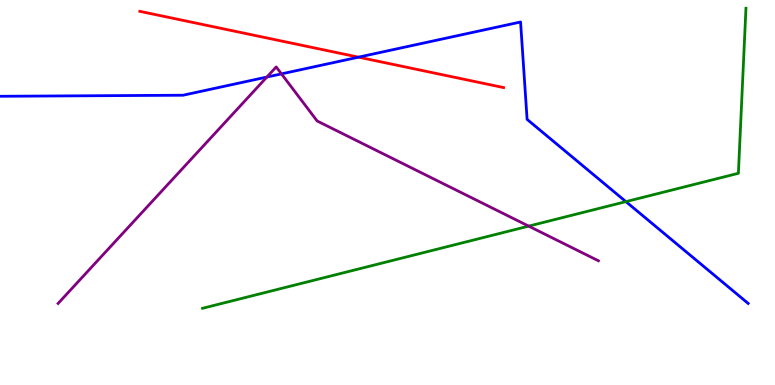[{'lines': ['blue', 'red'], 'intersections': [{'x': 4.63, 'y': 8.52}]}, {'lines': ['green', 'red'], 'intersections': []}, {'lines': ['purple', 'red'], 'intersections': []}, {'lines': ['blue', 'green'], 'intersections': [{'x': 8.08, 'y': 4.76}]}, {'lines': ['blue', 'purple'], 'intersections': [{'x': 3.44, 'y': 8.0}, {'x': 3.63, 'y': 8.08}]}, {'lines': ['green', 'purple'], 'intersections': [{'x': 6.82, 'y': 4.13}]}]